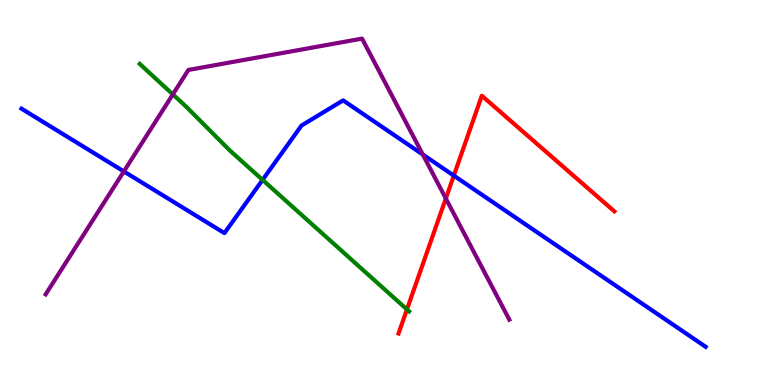[{'lines': ['blue', 'red'], 'intersections': [{'x': 5.86, 'y': 5.44}]}, {'lines': ['green', 'red'], 'intersections': [{'x': 5.25, 'y': 1.96}]}, {'lines': ['purple', 'red'], 'intersections': [{'x': 5.75, 'y': 4.84}]}, {'lines': ['blue', 'green'], 'intersections': [{'x': 3.39, 'y': 5.33}]}, {'lines': ['blue', 'purple'], 'intersections': [{'x': 1.6, 'y': 5.55}, {'x': 5.46, 'y': 5.99}]}, {'lines': ['green', 'purple'], 'intersections': [{'x': 2.23, 'y': 7.55}]}]